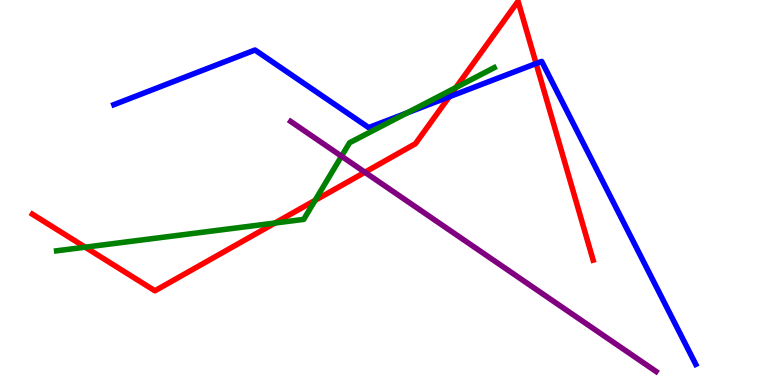[{'lines': ['blue', 'red'], 'intersections': [{'x': 5.8, 'y': 7.49}, {'x': 6.92, 'y': 8.35}]}, {'lines': ['green', 'red'], 'intersections': [{'x': 1.1, 'y': 3.58}, {'x': 3.55, 'y': 4.21}, {'x': 4.07, 'y': 4.8}, {'x': 5.88, 'y': 7.73}]}, {'lines': ['purple', 'red'], 'intersections': [{'x': 4.71, 'y': 5.53}]}, {'lines': ['blue', 'green'], 'intersections': [{'x': 5.25, 'y': 7.07}]}, {'lines': ['blue', 'purple'], 'intersections': []}, {'lines': ['green', 'purple'], 'intersections': [{'x': 4.41, 'y': 5.94}]}]